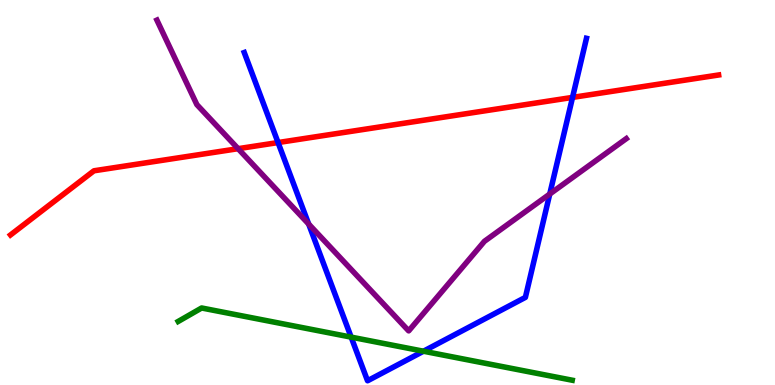[{'lines': ['blue', 'red'], 'intersections': [{'x': 3.59, 'y': 6.3}, {'x': 7.39, 'y': 7.47}]}, {'lines': ['green', 'red'], 'intersections': []}, {'lines': ['purple', 'red'], 'intersections': [{'x': 3.07, 'y': 6.14}]}, {'lines': ['blue', 'green'], 'intersections': [{'x': 4.53, 'y': 1.24}, {'x': 5.46, 'y': 0.877}]}, {'lines': ['blue', 'purple'], 'intersections': [{'x': 3.98, 'y': 4.18}, {'x': 7.09, 'y': 4.96}]}, {'lines': ['green', 'purple'], 'intersections': []}]